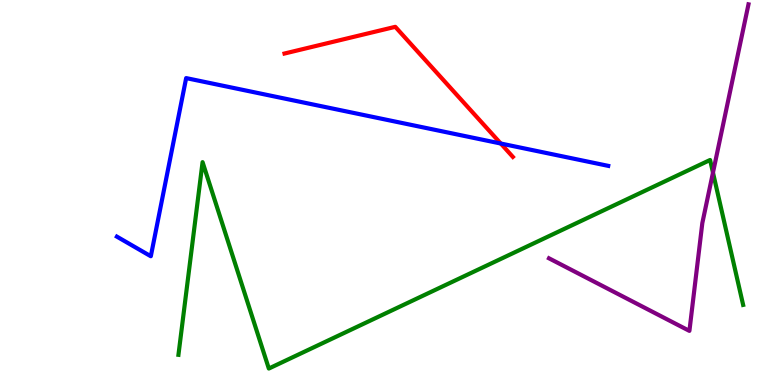[{'lines': ['blue', 'red'], 'intersections': [{'x': 6.46, 'y': 6.27}]}, {'lines': ['green', 'red'], 'intersections': []}, {'lines': ['purple', 'red'], 'intersections': []}, {'lines': ['blue', 'green'], 'intersections': []}, {'lines': ['blue', 'purple'], 'intersections': []}, {'lines': ['green', 'purple'], 'intersections': [{'x': 9.2, 'y': 5.52}]}]